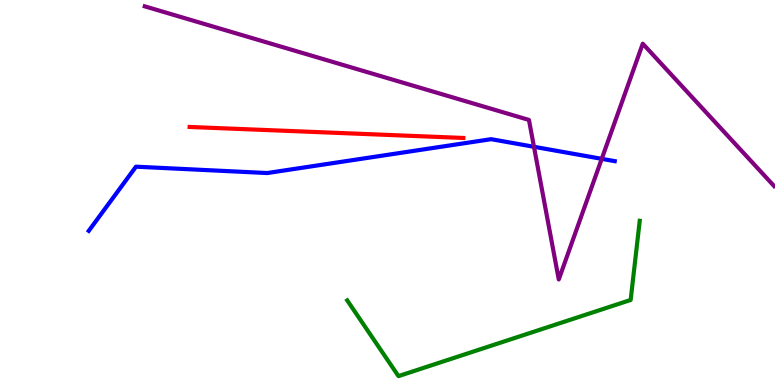[{'lines': ['blue', 'red'], 'intersections': []}, {'lines': ['green', 'red'], 'intersections': []}, {'lines': ['purple', 'red'], 'intersections': []}, {'lines': ['blue', 'green'], 'intersections': []}, {'lines': ['blue', 'purple'], 'intersections': [{'x': 6.89, 'y': 6.19}, {'x': 7.76, 'y': 5.87}]}, {'lines': ['green', 'purple'], 'intersections': []}]